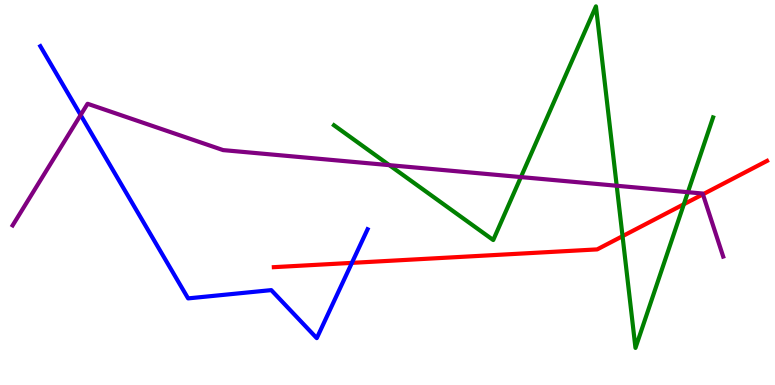[{'lines': ['blue', 'red'], 'intersections': [{'x': 4.54, 'y': 3.17}]}, {'lines': ['green', 'red'], 'intersections': [{'x': 8.03, 'y': 3.87}, {'x': 8.82, 'y': 4.7}]}, {'lines': ['purple', 'red'], 'intersections': [{'x': 9.07, 'y': 4.95}]}, {'lines': ['blue', 'green'], 'intersections': []}, {'lines': ['blue', 'purple'], 'intersections': [{'x': 1.04, 'y': 7.01}]}, {'lines': ['green', 'purple'], 'intersections': [{'x': 5.02, 'y': 5.71}, {'x': 6.72, 'y': 5.4}, {'x': 7.96, 'y': 5.18}, {'x': 8.88, 'y': 5.01}]}]